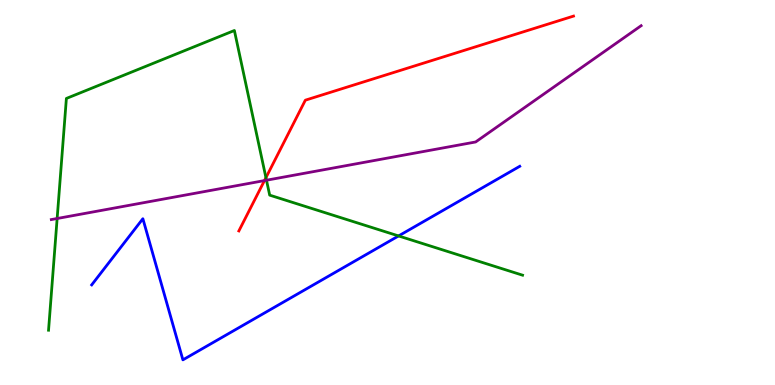[{'lines': ['blue', 'red'], 'intersections': []}, {'lines': ['green', 'red'], 'intersections': [{'x': 3.43, 'y': 5.38}]}, {'lines': ['purple', 'red'], 'intersections': [{'x': 3.41, 'y': 5.31}]}, {'lines': ['blue', 'green'], 'intersections': [{'x': 5.14, 'y': 3.87}]}, {'lines': ['blue', 'purple'], 'intersections': []}, {'lines': ['green', 'purple'], 'intersections': [{'x': 0.737, 'y': 4.32}, {'x': 3.44, 'y': 5.32}]}]